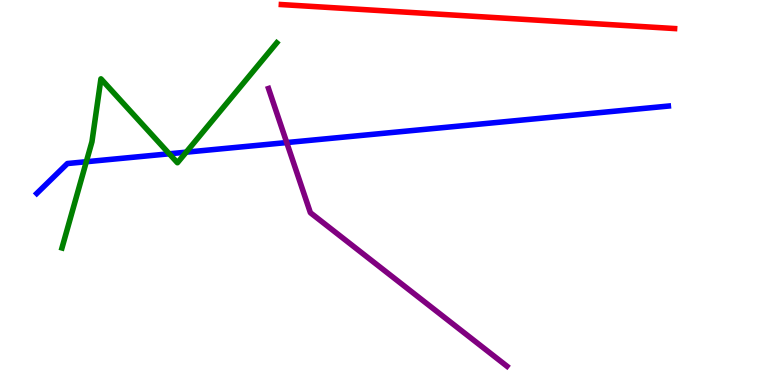[{'lines': ['blue', 'red'], 'intersections': []}, {'lines': ['green', 'red'], 'intersections': []}, {'lines': ['purple', 'red'], 'intersections': []}, {'lines': ['blue', 'green'], 'intersections': [{'x': 1.11, 'y': 5.8}, {'x': 2.18, 'y': 6.01}, {'x': 2.4, 'y': 6.05}]}, {'lines': ['blue', 'purple'], 'intersections': [{'x': 3.7, 'y': 6.3}]}, {'lines': ['green', 'purple'], 'intersections': []}]